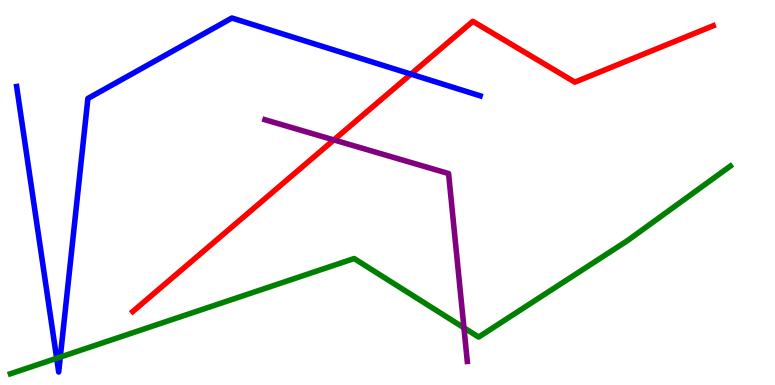[{'lines': ['blue', 'red'], 'intersections': [{'x': 5.3, 'y': 8.07}]}, {'lines': ['green', 'red'], 'intersections': []}, {'lines': ['purple', 'red'], 'intersections': [{'x': 4.31, 'y': 6.37}]}, {'lines': ['blue', 'green'], 'intersections': [{'x': 0.731, 'y': 0.694}, {'x': 0.778, 'y': 0.726}]}, {'lines': ['blue', 'purple'], 'intersections': []}, {'lines': ['green', 'purple'], 'intersections': [{'x': 5.99, 'y': 1.49}]}]